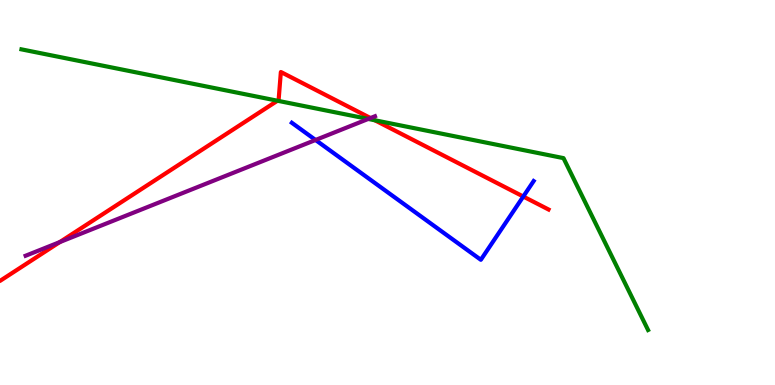[{'lines': ['blue', 'red'], 'intersections': [{'x': 6.75, 'y': 4.9}]}, {'lines': ['green', 'red'], 'intersections': [{'x': 3.58, 'y': 7.38}, {'x': 4.84, 'y': 6.88}]}, {'lines': ['purple', 'red'], 'intersections': [{'x': 0.771, 'y': 3.71}, {'x': 4.78, 'y': 6.93}]}, {'lines': ['blue', 'green'], 'intersections': []}, {'lines': ['blue', 'purple'], 'intersections': [{'x': 4.07, 'y': 6.36}]}, {'lines': ['green', 'purple'], 'intersections': [{'x': 4.75, 'y': 6.91}]}]